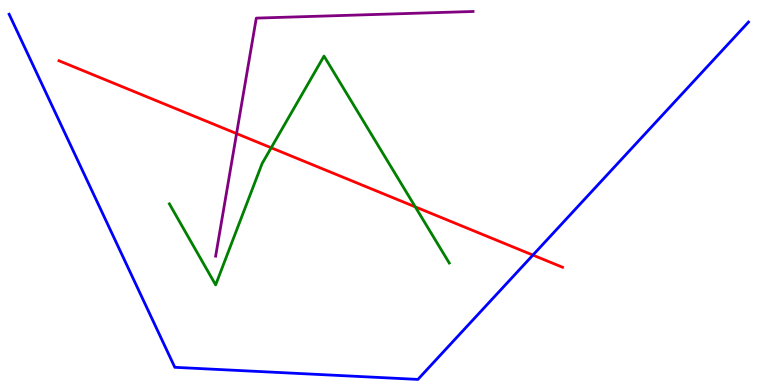[{'lines': ['blue', 'red'], 'intersections': [{'x': 6.88, 'y': 3.37}]}, {'lines': ['green', 'red'], 'intersections': [{'x': 3.5, 'y': 6.16}, {'x': 5.36, 'y': 4.63}]}, {'lines': ['purple', 'red'], 'intersections': [{'x': 3.05, 'y': 6.53}]}, {'lines': ['blue', 'green'], 'intersections': []}, {'lines': ['blue', 'purple'], 'intersections': []}, {'lines': ['green', 'purple'], 'intersections': []}]